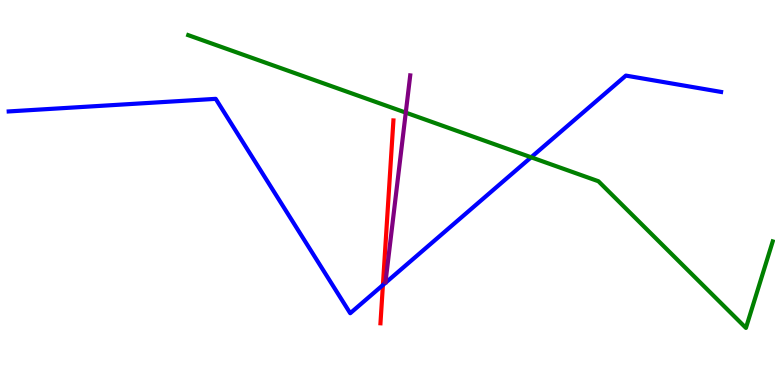[{'lines': ['blue', 'red'], 'intersections': [{'x': 4.94, 'y': 2.6}]}, {'lines': ['green', 'red'], 'intersections': []}, {'lines': ['purple', 'red'], 'intersections': []}, {'lines': ['blue', 'green'], 'intersections': [{'x': 6.85, 'y': 5.91}]}, {'lines': ['blue', 'purple'], 'intersections': []}, {'lines': ['green', 'purple'], 'intersections': [{'x': 5.24, 'y': 7.07}]}]